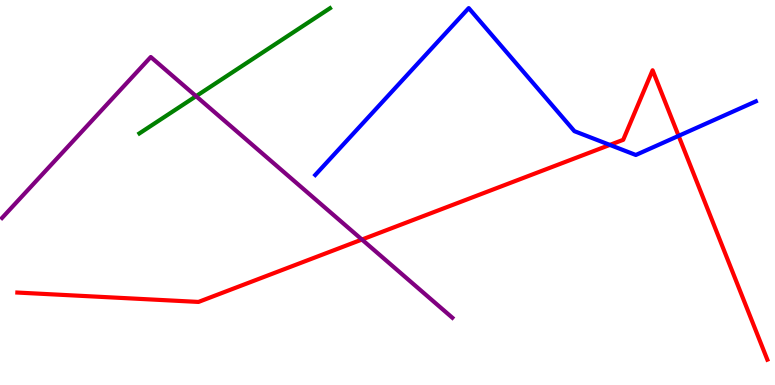[{'lines': ['blue', 'red'], 'intersections': [{'x': 7.87, 'y': 6.24}, {'x': 8.76, 'y': 6.47}]}, {'lines': ['green', 'red'], 'intersections': []}, {'lines': ['purple', 'red'], 'intersections': [{'x': 4.67, 'y': 3.78}]}, {'lines': ['blue', 'green'], 'intersections': []}, {'lines': ['blue', 'purple'], 'intersections': []}, {'lines': ['green', 'purple'], 'intersections': [{'x': 2.53, 'y': 7.5}]}]